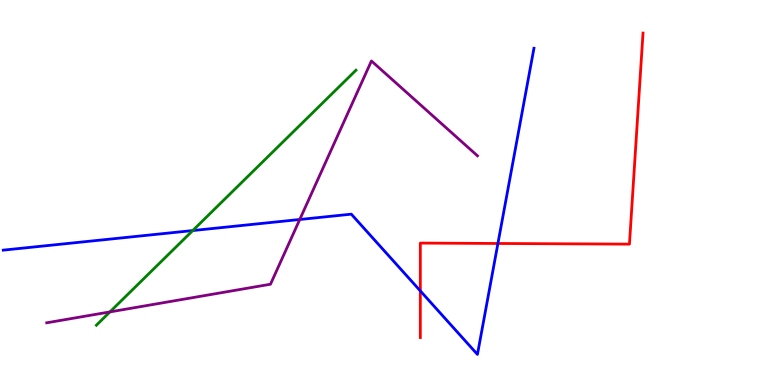[{'lines': ['blue', 'red'], 'intersections': [{'x': 5.42, 'y': 2.44}, {'x': 6.42, 'y': 3.68}]}, {'lines': ['green', 'red'], 'intersections': []}, {'lines': ['purple', 'red'], 'intersections': []}, {'lines': ['blue', 'green'], 'intersections': [{'x': 2.49, 'y': 4.01}]}, {'lines': ['blue', 'purple'], 'intersections': [{'x': 3.87, 'y': 4.3}]}, {'lines': ['green', 'purple'], 'intersections': [{'x': 1.42, 'y': 1.9}]}]